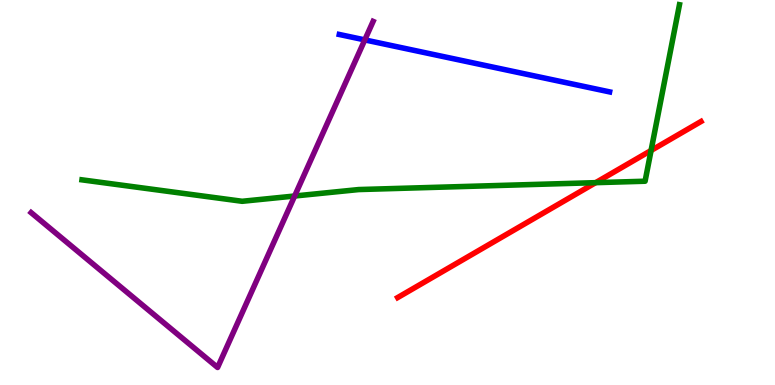[{'lines': ['blue', 'red'], 'intersections': []}, {'lines': ['green', 'red'], 'intersections': [{'x': 7.69, 'y': 5.26}, {'x': 8.4, 'y': 6.09}]}, {'lines': ['purple', 'red'], 'intersections': []}, {'lines': ['blue', 'green'], 'intersections': []}, {'lines': ['blue', 'purple'], 'intersections': [{'x': 4.71, 'y': 8.96}]}, {'lines': ['green', 'purple'], 'intersections': [{'x': 3.8, 'y': 4.91}]}]